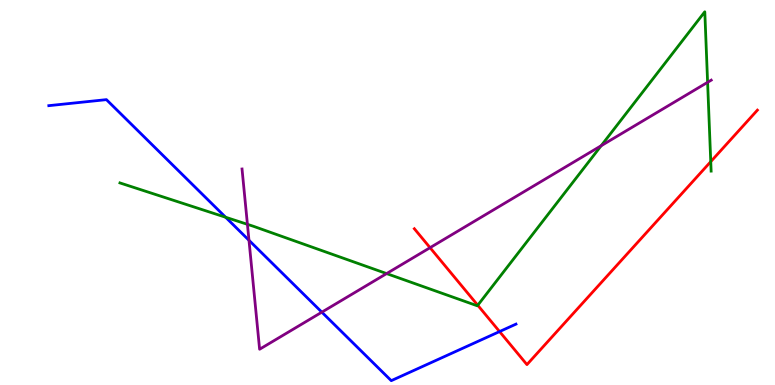[{'lines': ['blue', 'red'], 'intersections': [{'x': 6.45, 'y': 1.39}]}, {'lines': ['green', 'red'], 'intersections': [{'x': 6.16, 'y': 2.07}, {'x': 9.17, 'y': 5.8}]}, {'lines': ['purple', 'red'], 'intersections': [{'x': 5.55, 'y': 3.57}]}, {'lines': ['blue', 'green'], 'intersections': [{'x': 2.91, 'y': 4.36}]}, {'lines': ['blue', 'purple'], 'intersections': [{'x': 3.21, 'y': 3.76}, {'x': 4.15, 'y': 1.89}]}, {'lines': ['green', 'purple'], 'intersections': [{'x': 3.19, 'y': 4.17}, {'x': 4.99, 'y': 2.89}, {'x': 7.76, 'y': 6.21}, {'x': 9.13, 'y': 7.86}]}]